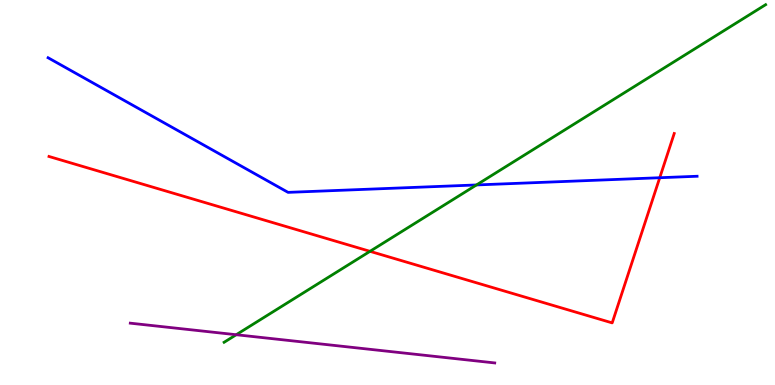[{'lines': ['blue', 'red'], 'intersections': [{'x': 8.51, 'y': 5.38}]}, {'lines': ['green', 'red'], 'intersections': [{'x': 4.77, 'y': 3.47}]}, {'lines': ['purple', 'red'], 'intersections': []}, {'lines': ['blue', 'green'], 'intersections': [{'x': 6.15, 'y': 5.2}]}, {'lines': ['blue', 'purple'], 'intersections': []}, {'lines': ['green', 'purple'], 'intersections': [{'x': 3.05, 'y': 1.31}]}]